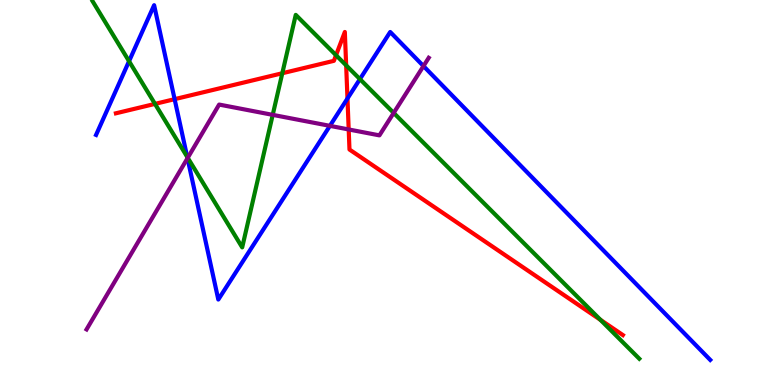[{'lines': ['blue', 'red'], 'intersections': [{'x': 2.25, 'y': 7.42}, {'x': 4.48, 'y': 7.44}]}, {'lines': ['green', 'red'], 'intersections': [{'x': 2.0, 'y': 7.3}, {'x': 3.64, 'y': 8.1}, {'x': 4.34, 'y': 8.57}, {'x': 4.47, 'y': 8.3}, {'x': 7.75, 'y': 1.69}]}, {'lines': ['purple', 'red'], 'intersections': [{'x': 4.5, 'y': 6.64}]}, {'lines': ['blue', 'green'], 'intersections': [{'x': 1.67, 'y': 8.41}, {'x': 2.42, 'y': 5.92}, {'x': 4.64, 'y': 7.94}]}, {'lines': ['blue', 'purple'], 'intersections': [{'x': 2.42, 'y': 5.89}, {'x': 4.26, 'y': 6.73}, {'x': 5.46, 'y': 8.28}]}, {'lines': ['green', 'purple'], 'intersections': [{'x': 2.42, 'y': 5.9}, {'x': 3.52, 'y': 7.02}, {'x': 5.08, 'y': 7.07}]}]